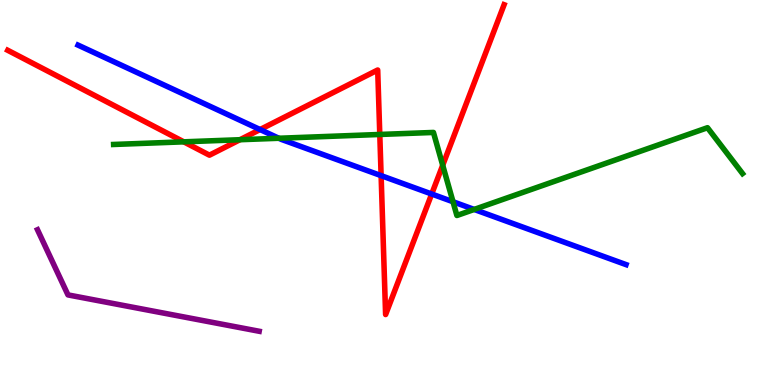[{'lines': ['blue', 'red'], 'intersections': [{'x': 3.36, 'y': 6.64}, {'x': 4.92, 'y': 5.44}, {'x': 5.57, 'y': 4.96}]}, {'lines': ['green', 'red'], 'intersections': [{'x': 2.37, 'y': 6.32}, {'x': 3.1, 'y': 6.37}, {'x': 4.9, 'y': 6.51}, {'x': 5.71, 'y': 5.71}]}, {'lines': ['purple', 'red'], 'intersections': []}, {'lines': ['blue', 'green'], 'intersections': [{'x': 3.6, 'y': 6.41}, {'x': 5.85, 'y': 4.76}, {'x': 6.12, 'y': 4.56}]}, {'lines': ['blue', 'purple'], 'intersections': []}, {'lines': ['green', 'purple'], 'intersections': []}]